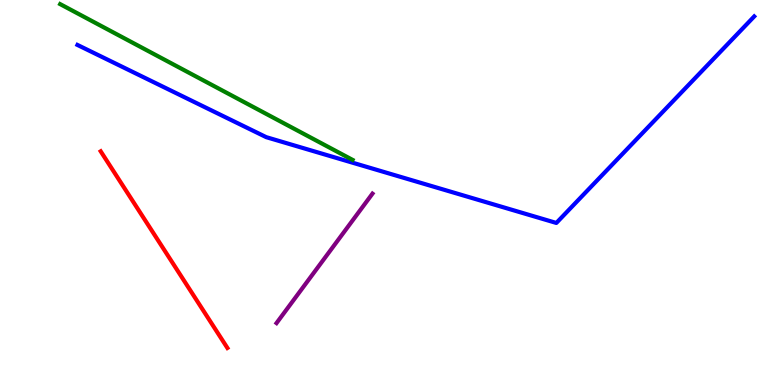[{'lines': ['blue', 'red'], 'intersections': []}, {'lines': ['green', 'red'], 'intersections': []}, {'lines': ['purple', 'red'], 'intersections': []}, {'lines': ['blue', 'green'], 'intersections': []}, {'lines': ['blue', 'purple'], 'intersections': []}, {'lines': ['green', 'purple'], 'intersections': []}]